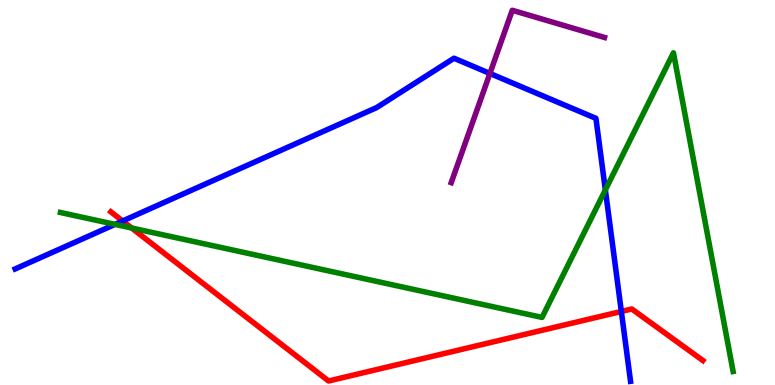[{'lines': ['blue', 'red'], 'intersections': [{'x': 1.58, 'y': 4.26}, {'x': 8.02, 'y': 1.91}]}, {'lines': ['green', 'red'], 'intersections': [{'x': 1.7, 'y': 4.08}]}, {'lines': ['purple', 'red'], 'intersections': []}, {'lines': ['blue', 'green'], 'intersections': [{'x': 1.48, 'y': 4.17}, {'x': 7.81, 'y': 5.07}]}, {'lines': ['blue', 'purple'], 'intersections': [{'x': 6.32, 'y': 8.09}]}, {'lines': ['green', 'purple'], 'intersections': []}]